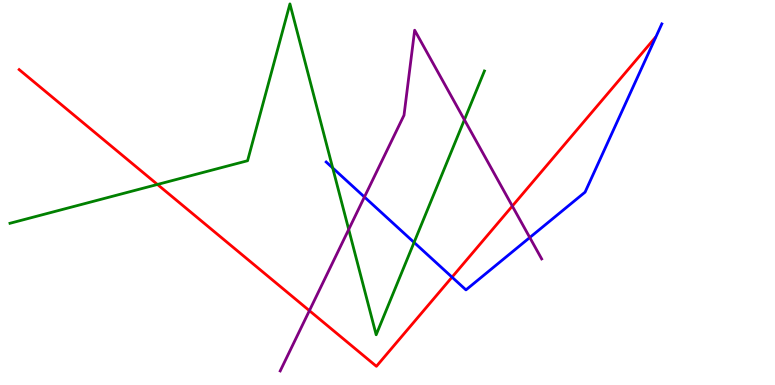[{'lines': ['blue', 'red'], 'intersections': [{'x': 5.83, 'y': 2.8}]}, {'lines': ['green', 'red'], 'intersections': [{'x': 2.03, 'y': 5.21}]}, {'lines': ['purple', 'red'], 'intersections': [{'x': 3.99, 'y': 1.93}, {'x': 6.61, 'y': 4.65}]}, {'lines': ['blue', 'green'], 'intersections': [{'x': 4.29, 'y': 5.64}, {'x': 5.34, 'y': 3.7}]}, {'lines': ['blue', 'purple'], 'intersections': [{'x': 4.7, 'y': 4.88}, {'x': 6.84, 'y': 3.83}]}, {'lines': ['green', 'purple'], 'intersections': [{'x': 4.5, 'y': 4.04}, {'x': 5.99, 'y': 6.89}]}]